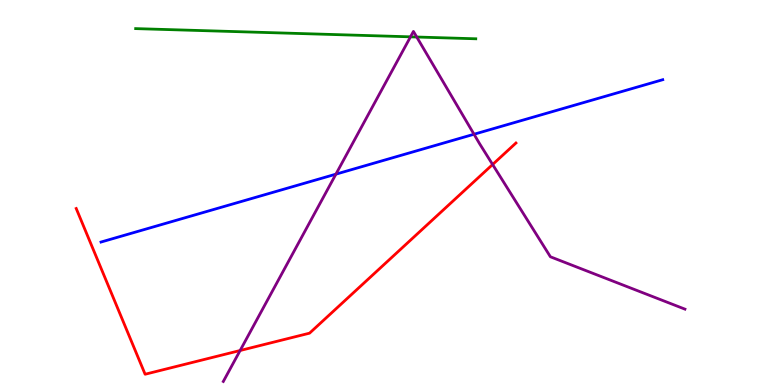[{'lines': ['blue', 'red'], 'intersections': []}, {'lines': ['green', 'red'], 'intersections': []}, {'lines': ['purple', 'red'], 'intersections': [{'x': 3.1, 'y': 0.896}, {'x': 6.36, 'y': 5.73}]}, {'lines': ['blue', 'green'], 'intersections': []}, {'lines': ['blue', 'purple'], 'intersections': [{'x': 4.33, 'y': 5.48}, {'x': 6.12, 'y': 6.51}]}, {'lines': ['green', 'purple'], 'intersections': [{'x': 5.3, 'y': 9.04}, {'x': 5.38, 'y': 9.04}]}]